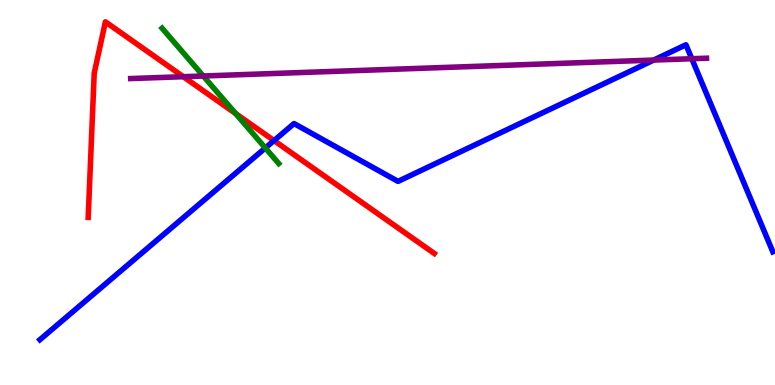[{'lines': ['blue', 'red'], 'intersections': [{'x': 3.54, 'y': 6.35}]}, {'lines': ['green', 'red'], 'intersections': [{'x': 3.04, 'y': 7.05}]}, {'lines': ['purple', 'red'], 'intersections': [{'x': 2.37, 'y': 8.01}]}, {'lines': ['blue', 'green'], 'intersections': [{'x': 3.42, 'y': 6.16}]}, {'lines': ['blue', 'purple'], 'intersections': [{'x': 8.44, 'y': 8.44}, {'x': 8.93, 'y': 8.47}]}, {'lines': ['green', 'purple'], 'intersections': [{'x': 2.62, 'y': 8.03}]}]